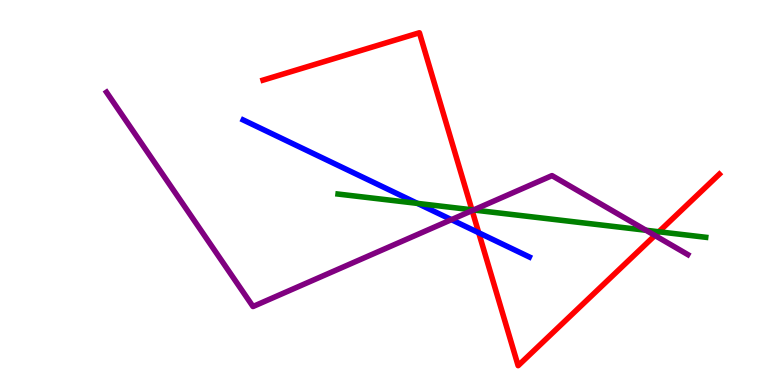[{'lines': ['blue', 'red'], 'intersections': [{'x': 6.18, 'y': 3.96}]}, {'lines': ['green', 'red'], 'intersections': [{'x': 6.09, 'y': 4.55}, {'x': 8.5, 'y': 3.98}]}, {'lines': ['purple', 'red'], 'intersections': [{'x': 6.09, 'y': 4.53}, {'x': 8.45, 'y': 3.88}]}, {'lines': ['blue', 'green'], 'intersections': [{'x': 5.39, 'y': 4.72}]}, {'lines': ['blue', 'purple'], 'intersections': [{'x': 5.82, 'y': 4.29}]}, {'lines': ['green', 'purple'], 'intersections': [{'x': 6.11, 'y': 4.55}, {'x': 8.34, 'y': 4.02}]}]